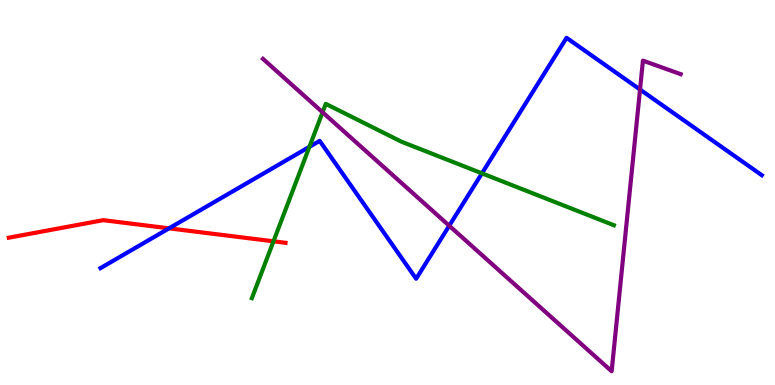[{'lines': ['blue', 'red'], 'intersections': [{'x': 2.18, 'y': 4.07}]}, {'lines': ['green', 'red'], 'intersections': [{'x': 3.53, 'y': 3.73}]}, {'lines': ['purple', 'red'], 'intersections': []}, {'lines': ['blue', 'green'], 'intersections': [{'x': 3.99, 'y': 6.19}, {'x': 6.22, 'y': 5.5}]}, {'lines': ['blue', 'purple'], 'intersections': [{'x': 5.8, 'y': 4.14}, {'x': 8.26, 'y': 7.67}]}, {'lines': ['green', 'purple'], 'intersections': [{'x': 4.16, 'y': 7.08}]}]